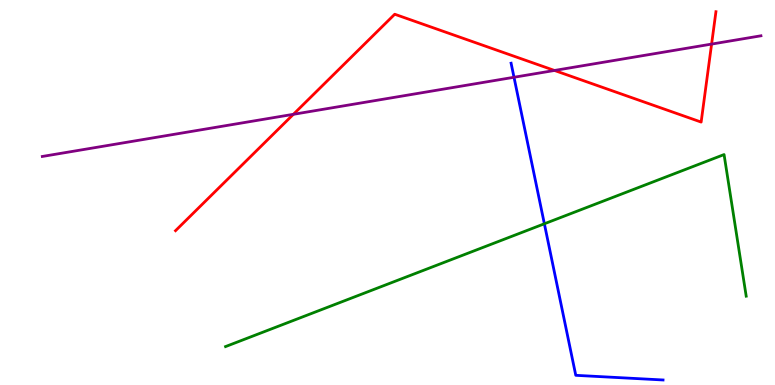[{'lines': ['blue', 'red'], 'intersections': []}, {'lines': ['green', 'red'], 'intersections': []}, {'lines': ['purple', 'red'], 'intersections': [{'x': 3.79, 'y': 7.03}, {'x': 7.15, 'y': 8.17}, {'x': 9.18, 'y': 8.85}]}, {'lines': ['blue', 'green'], 'intersections': [{'x': 7.02, 'y': 4.19}]}, {'lines': ['blue', 'purple'], 'intersections': [{'x': 6.63, 'y': 7.99}]}, {'lines': ['green', 'purple'], 'intersections': []}]